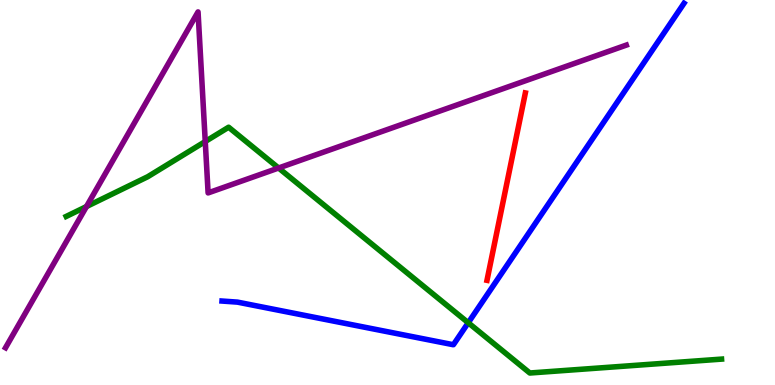[{'lines': ['blue', 'red'], 'intersections': []}, {'lines': ['green', 'red'], 'intersections': []}, {'lines': ['purple', 'red'], 'intersections': []}, {'lines': ['blue', 'green'], 'intersections': [{'x': 6.04, 'y': 1.62}]}, {'lines': ['blue', 'purple'], 'intersections': []}, {'lines': ['green', 'purple'], 'intersections': [{'x': 1.12, 'y': 4.63}, {'x': 2.65, 'y': 6.32}, {'x': 3.59, 'y': 5.64}]}]